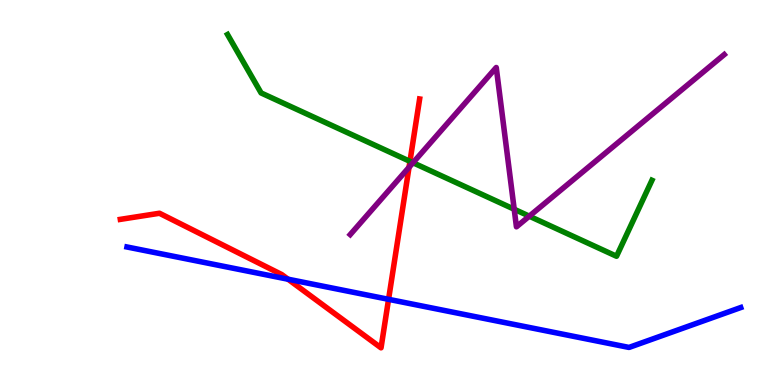[{'lines': ['blue', 'red'], 'intersections': [{'x': 3.72, 'y': 2.75}, {'x': 5.01, 'y': 2.23}]}, {'lines': ['green', 'red'], 'intersections': [{'x': 5.29, 'y': 5.81}]}, {'lines': ['purple', 'red'], 'intersections': [{'x': 5.28, 'y': 5.65}]}, {'lines': ['blue', 'green'], 'intersections': []}, {'lines': ['blue', 'purple'], 'intersections': []}, {'lines': ['green', 'purple'], 'intersections': [{'x': 5.33, 'y': 5.77}, {'x': 6.63, 'y': 4.57}, {'x': 6.83, 'y': 4.39}]}]